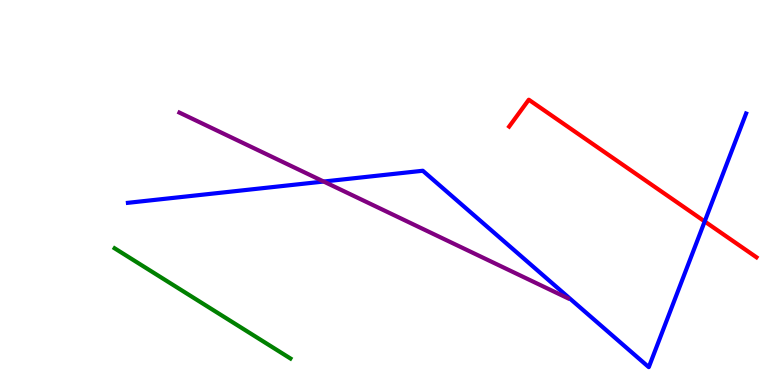[{'lines': ['blue', 'red'], 'intersections': [{'x': 9.09, 'y': 4.25}]}, {'lines': ['green', 'red'], 'intersections': []}, {'lines': ['purple', 'red'], 'intersections': []}, {'lines': ['blue', 'green'], 'intersections': []}, {'lines': ['blue', 'purple'], 'intersections': [{'x': 4.18, 'y': 5.28}]}, {'lines': ['green', 'purple'], 'intersections': []}]